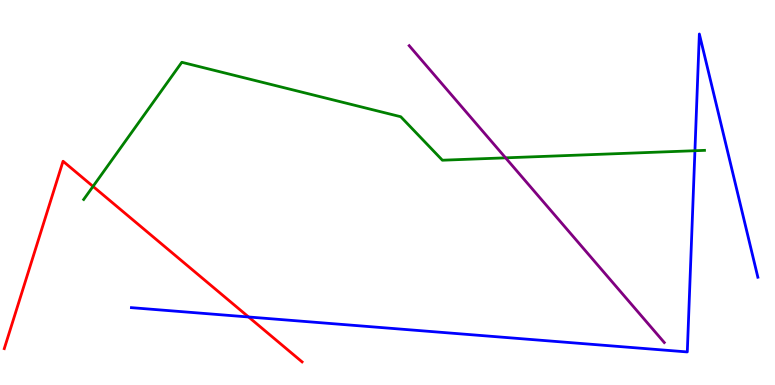[{'lines': ['blue', 'red'], 'intersections': [{'x': 3.21, 'y': 1.77}]}, {'lines': ['green', 'red'], 'intersections': [{'x': 1.2, 'y': 5.16}]}, {'lines': ['purple', 'red'], 'intersections': []}, {'lines': ['blue', 'green'], 'intersections': [{'x': 8.97, 'y': 6.09}]}, {'lines': ['blue', 'purple'], 'intersections': []}, {'lines': ['green', 'purple'], 'intersections': [{'x': 6.52, 'y': 5.9}]}]